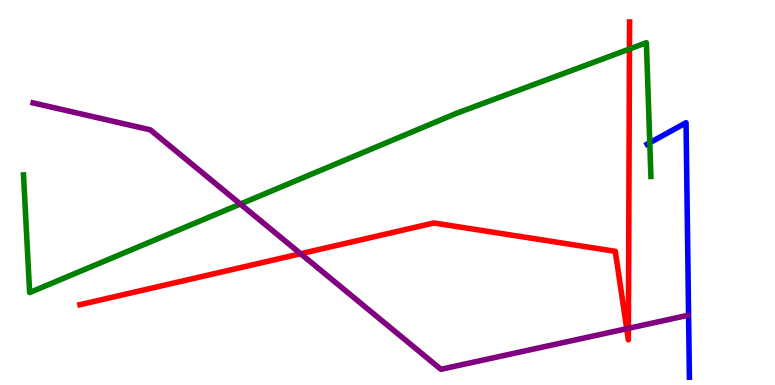[{'lines': ['blue', 'red'], 'intersections': []}, {'lines': ['green', 'red'], 'intersections': [{'x': 8.12, 'y': 8.73}]}, {'lines': ['purple', 'red'], 'intersections': [{'x': 3.88, 'y': 3.41}, {'x': 8.09, 'y': 1.46}, {'x': 8.11, 'y': 1.47}]}, {'lines': ['blue', 'green'], 'intersections': [{'x': 8.38, 'y': 6.29}]}, {'lines': ['blue', 'purple'], 'intersections': []}, {'lines': ['green', 'purple'], 'intersections': [{'x': 3.1, 'y': 4.7}]}]